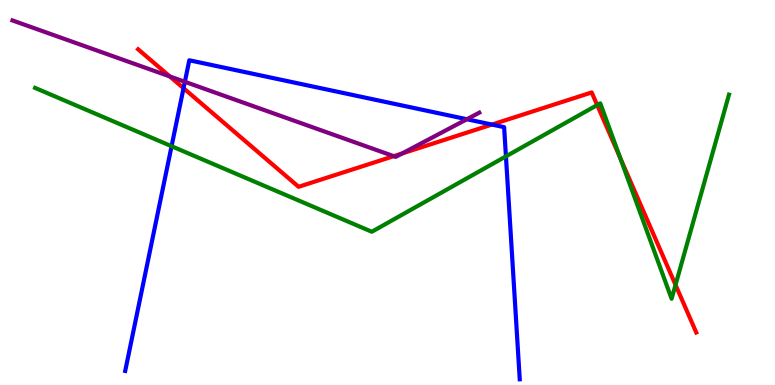[{'lines': ['blue', 'red'], 'intersections': [{'x': 2.37, 'y': 7.71}, {'x': 6.35, 'y': 6.76}]}, {'lines': ['green', 'red'], 'intersections': [{'x': 7.71, 'y': 7.27}, {'x': 8.0, 'y': 5.9}, {'x': 8.72, 'y': 2.6}]}, {'lines': ['purple', 'red'], 'intersections': [{'x': 2.19, 'y': 8.01}, {'x': 5.08, 'y': 5.94}, {'x': 5.19, 'y': 6.01}]}, {'lines': ['blue', 'green'], 'intersections': [{'x': 2.21, 'y': 6.2}, {'x': 6.53, 'y': 5.94}]}, {'lines': ['blue', 'purple'], 'intersections': [{'x': 2.39, 'y': 7.88}, {'x': 6.02, 'y': 6.9}]}, {'lines': ['green', 'purple'], 'intersections': []}]